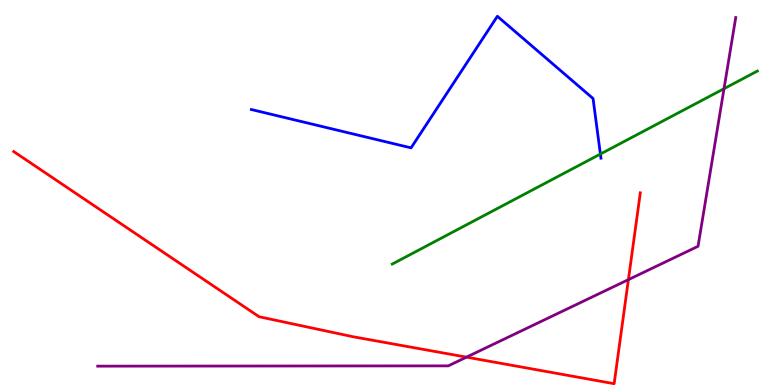[{'lines': ['blue', 'red'], 'intersections': []}, {'lines': ['green', 'red'], 'intersections': []}, {'lines': ['purple', 'red'], 'intersections': [{'x': 6.02, 'y': 0.724}, {'x': 8.11, 'y': 2.74}]}, {'lines': ['blue', 'green'], 'intersections': [{'x': 7.75, 'y': 6.0}]}, {'lines': ['blue', 'purple'], 'intersections': []}, {'lines': ['green', 'purple'], 'intersections': [{'x': 9.34, 'y': 7.7}]}]